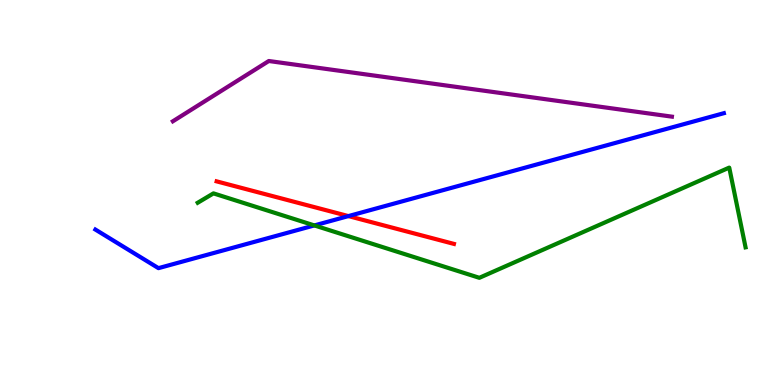[{'lines': ['blue', 'red'], 'intersections': [{'x': 4.5, 'y': 4.39}]}, {'lines': ['green', 'red'], 'intersections': []}, {'lines': ['purple', 'red'], 'intersections': []}, {'lines': ['blue', 'green'], 'intersections': [{'x': 4.06, 'y': 4.14}]}, {'lines': ['blue', 'purple'], 'intersections': []}, {'lines': ['green', 'purple'], 'intersections': []}]